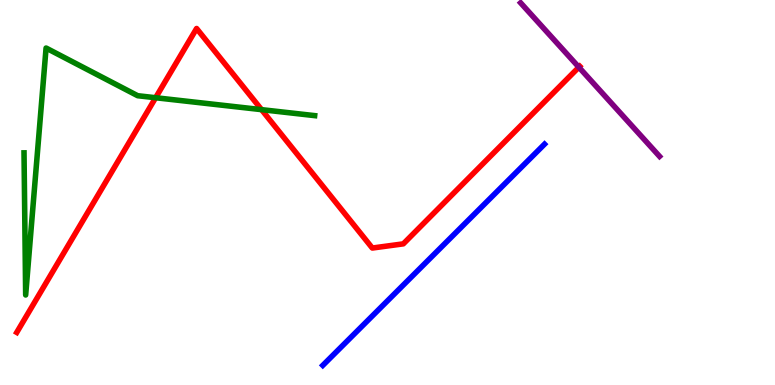[{'lines': ['blue', 'red'], 'intersections': []}, {'lines': ['green', 'red'], 'intersections': [{'x': 2.01, 'y': 7.46}, {'x': 3.37, 'y': 7.15}]}, {'lines': ['purple', 'red'], 'intersections': [{'x': 7.47, 'y': 8.25}]}, {'lines': ['blue', 'green'], 'intersections': []}, {'lines': ['blue', 'purple'], 'intersections': []}, {'lines': ['green', 'purple'], 'intersections': []}]